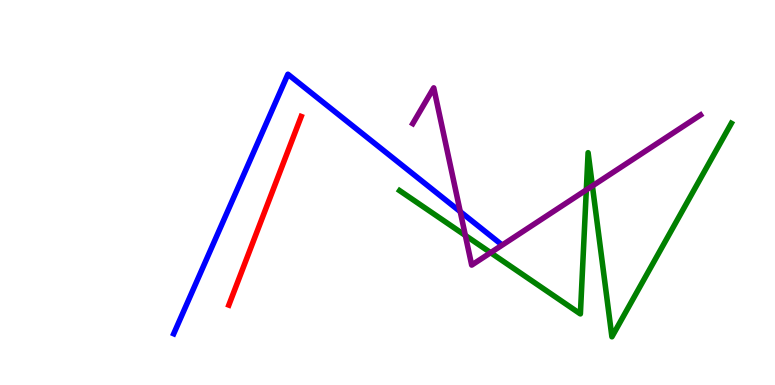[{'lines': ['blue', 'red'], 'intersections': []}, {'lines': ['green', 'red'], 'intersections': []}, {'lines': ['purple', 'red'], 'intersections': []}, {'lines': ['blue', 'green'], 'intersections': []}, {'lines': ['blue', 'purple'], 'intersections': [{'x': 5.94, 'y': 4.5}]}, {'lines': ['green', 'purple'], 'intersections': [{'x': 6.0, 'y': 3.88}, {'x': 6.33, 'y': 3.44}, {'x': 7.57, 'y': 5.07}, {'x': 7.64, 'y': 5.17}]}]